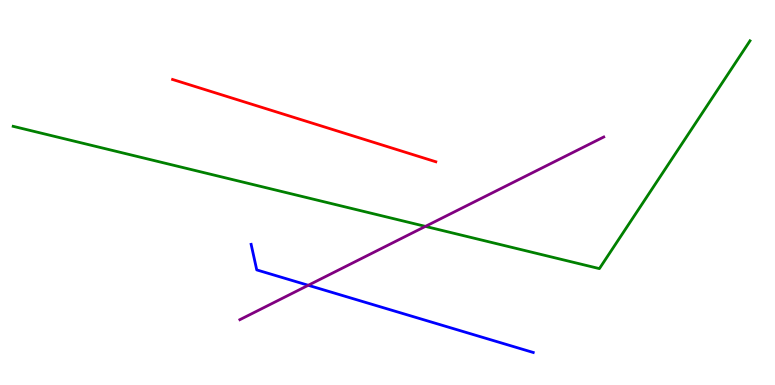[{'lines': ['blue', 'red'], 'intersections': []}, {'lines': ['green', 'red'], 'intersections': []}, {'lines': ['purple', 'red'], 'intersections': []}, {'lines': ['blue', 'green'], 'intersections': []}, {'lines': ['blue', 'purple'], 'intersections': [{'x': 3.98, 'y': 2.59}]}, {'lines': ['green', 'purple'], 'intersections': [{'x': 5.49, 'y': 4.12}]}]